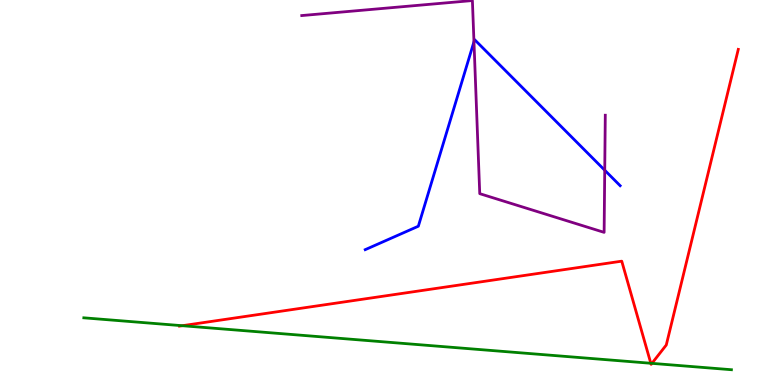[{'lines': ['blue', 'red'], 'intersections': []}, {'lines': ['green', 'red'], 'intersections': [{'x': 2.35, 'y': 1.54}, {'x': 8.4, 'y': 0.565}, {'x': 8.41, 'y': 0.562}]}, {'lines': ['purple', 'red'], 'intersections': []}, {'lines': ['blue', 'green'], 'intersections': []}, {'lines': ['blue', 'purple'], 'intersections': [{'x': 6.12, 'y': 8.92}, {'x': 7.8, 'y': 5.58}]}, {'lines': ['green', 'purple'], 'intersections': []}]